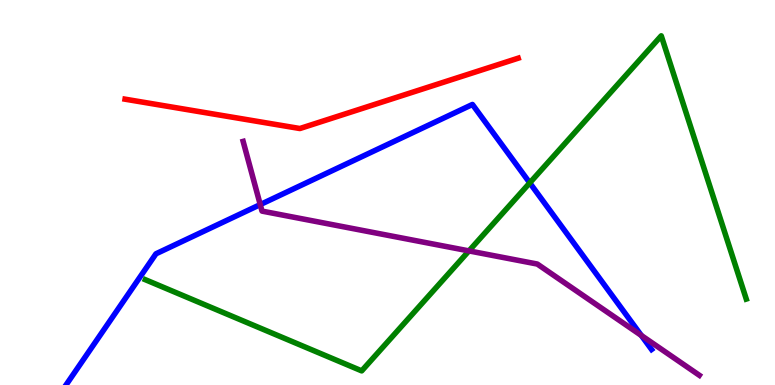[{'lines': ['blue', 'red'], 'intersections': []}, {'lines': ['green', 'red'], 'intersections': []}, {'lines': ['purple', 'red'], 'intersections': []}, {'lines': ['blue', 'green'], 'intersections': [{'x': 6.84, 'y': 5.25}]}, {'lines': ['blue', 'purple'], 'intersections': [{'x': 3.36, 'y': 4.69}, {'x': 8.28, 'y': 1.29}]}, {'lines': ['green', 'purple'], 'intersections': [{'x': 6.05, 'y': 3.48}]}]